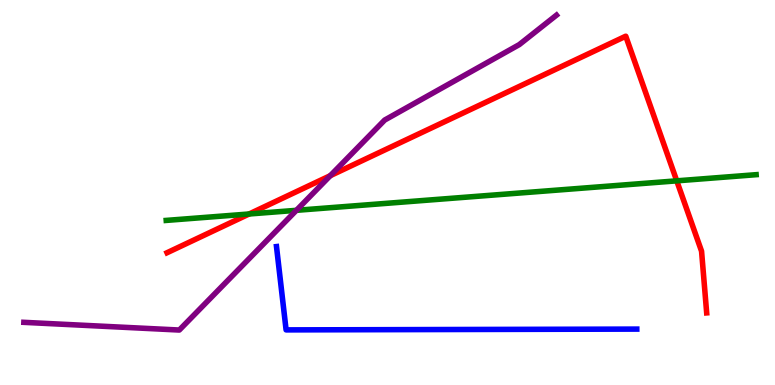[{'lines': ['blue', 'red'], 'intersections': []}, {'lines': ['green', 'red'], 'intersections': [{'x': 3.21, 'y': 4.44}, {'x': 8.73, 'y': 5.3}]}, {'lines': ['purple', 'red'], 'intersections': [{'x': 4.26, 'y': 5.44}]}, {'lines': ['blue', 'green'], 'intersections': []}, {'lines': ['blue', 'purple'], 'intersections': []}, {'lines': ['green', 'purple'], 'intersections': [{'x': 3.82, 'y': 4.54}]}]